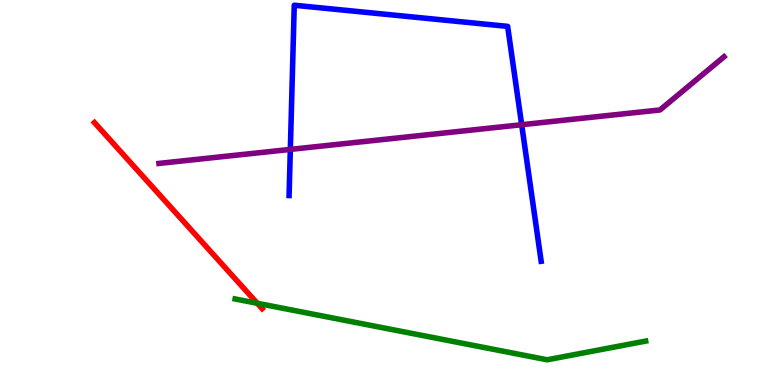[{'lines': ['blue', 'red'], 'intersections': []}, {'lines': ['green', 'red'], 'intersections': [{'x': 3.32, 'y': 2.12}]}, {'lines': ['purple', 'red'], 'intersections': []}, {'lines': ['blue', 'green'], 'intersections': []}, {'lines': ['blue', 'purple'], 'intersections': [{'x': 3.75, 'y': 6.12}, {'x': 6.73, 'y': 6.76}]}, {'lines': ['green', 'purple'], 'intersections': []}]